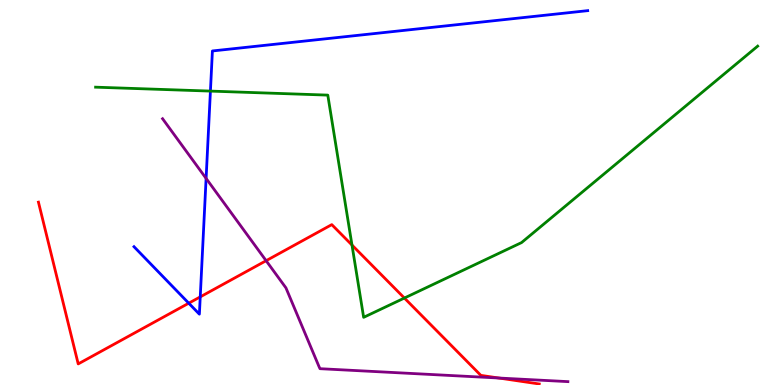[{'lines': ['blue', 'red'], 'intersections': [{'x': 2.44, 'y': 2.12}, {'x': 2.58, 'y': 2.29}]}, {'lines': ['green', 'red'], 'intersections': [{'x': 4.54, 'y': 3.64}, {'x': 5.22, 'y': 2.26}]}, {'lines': ['purple', 'red'], 'intersections': [{'x': 3.43, 'y': 3.23}, {'x': 6.44, 'y': 0.181}]}, {'lines': ['blue', 'green'], 'intersections': [{'x': 2.72, 'y': 7.63}]}, {'lines': ['blue', 'purple'], 'intersections': [{'x': 2.66, 'y': 5.37}]}, {'lines': ['green', 'purple'], 'intersections': []}]